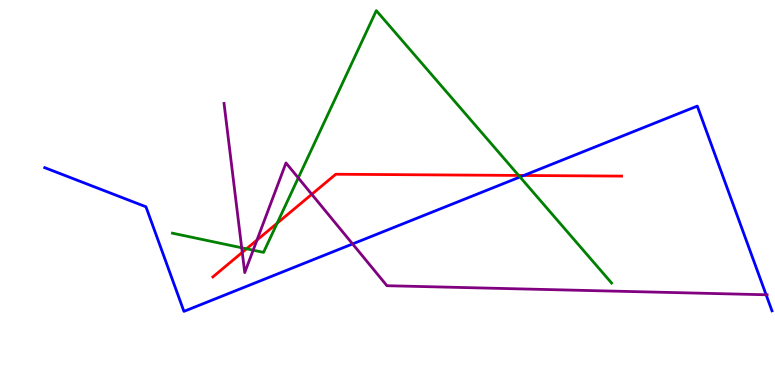[{'lines': ['blue', 'red'], 'intersections': [{'x': 6.76, 'y': 5.44}]}, {'lines': ['green', 'red'], 'intersections': [{'x': 3.18, 'y': 3.54}, {'x': 3.58, 'y': 4.2}, {'x': 6.69, 'y': 5.44}]}, {'lines': ['purple', 'red'], 'intersections': [{'x': 3.13, 'y': 3.44}, {'x': 3.32, 'y': 3.76}, {'x': 4.02, 'y': 4.95}]}, {'lines': ['blue', 'green'], 'intersections': [{'x': 6.71, 'y': 5.4}]}, {'lines': ['blue', 'purple'], 'intersections': [{'x': 4.55, 'y': 3.66}, {'x': 9.89, 'y': 2.34}]}, {'lines': ['green', 'purple'], 'intersections': [{'x': 3.12, 'y': 3.56}, {'x': 3.27, 'y': 3.5}, {'x': 3.85, 'y': 5.38}]}]